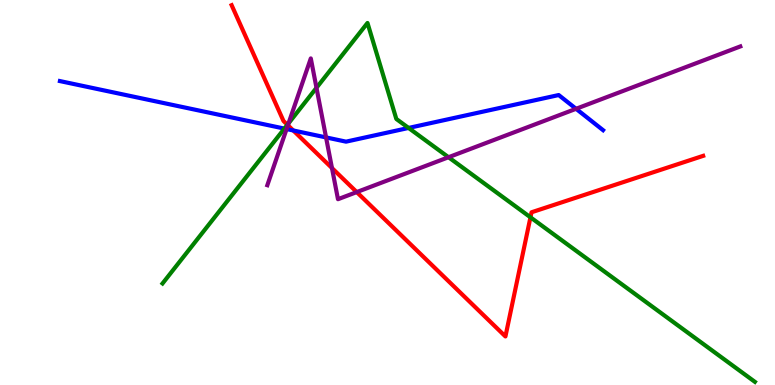[{'lines': ['blue', 'red'], 'intersections': [{'x': 3.78, 'y': 6.61}]}, {'lines': ['green', 'red'], 'intersections': [{'x': 3.71, 'y': 6.76}, {'x': 6.84, 'y': 4.36}]}, {'lines': ['purple', 'red'], 'intersections': [{'x': 3.71, 'y': 6.75}, {'x': 4.28, 'y': 5.64}, {'x': 4.6, 'y': 5.01}]}, {'lines': ['blue', 'green'], 'intersections': [{'x': 3.67, 'y': 6.66}, {'x': 5.27, 'y': 6.68}]}, {'lines': ['blue', 'purple'], 'intersections': [{'x': 3.7, 'y': 6.65}, {'x': 4.21, 'y': 6.43}, {'x': 7.43, 'y': 7.17}]}, {'lines': ['green', 'purple'], 'intersections': [{'x': 3.72, 'y': 6.8}, {'x': 4.08, 'y': 7.72}, {'x': 5.79, 'y': 5.92}]}]